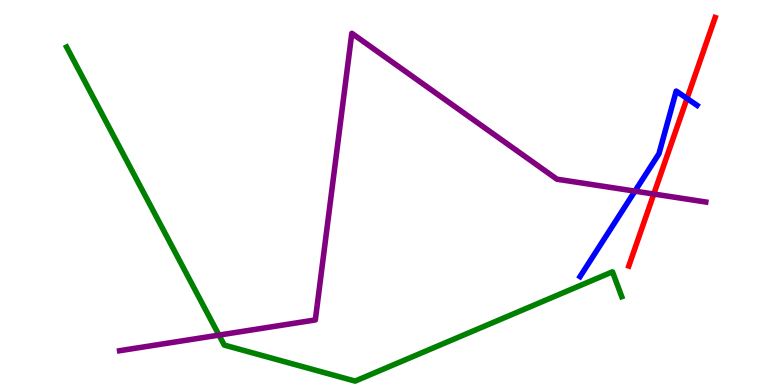[{'lines': ['blue', 'red'], 'intersections': [{'x': 8.86, 'y': 7.44}]}, {'lines': ['green', 'red'], 'intersections': []}, {'lines': ['purple', 'red'], 'intersections': [{'x': 8.44, 'y': 4.96}]}, {'lines': ['blue', 'green'], 'intersections': []}, {'lines': ['blue', 'purple'], 'intersections': [{'x': 8.19, 'y': 5.04}]}, {'lines': ['green', 'purple'], 'intersections': [{'x': 2.83, 'y': 1.3}]}]